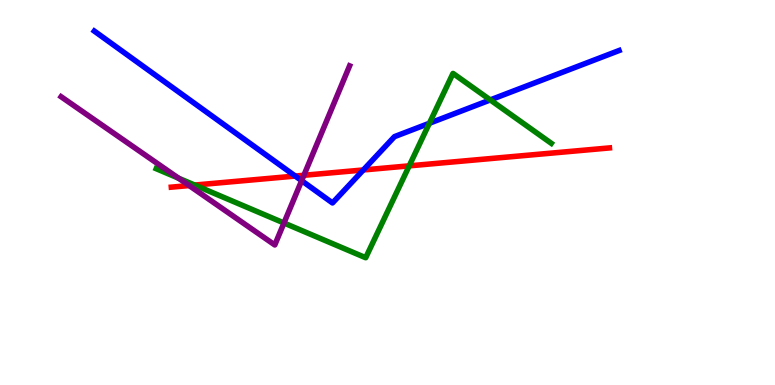[{'lines': ['blue', 'red'], 'intersections': [{'x': 3.81, 'y': 5.43}, {'x': 4.69, 'y': 5.59}]}, {'lines': ['green', 'red'], 'intersections': [{'x': 2.51, 'y': 5.19}, {'x': 5.28, 'y': 5.69}]}, {'lines': ['purple', 'red'], 'intersections': [{'x': 2.44, 'y': 5.18}, {'x': 3.92, 'y': 5.45}]}, {'lines': ['blue', 'green'], 'intersections': [{'x': 5.54, 'y': 6.8}, {'x': 6.33, 'y': 7.4}]}, {'lines': ['blue', 'purple'], 'intersections': [{'x': 3.89, 'y': 5.31}]}, {'lines': ['green', 'purple'], 'intersections': [{'x': 2.3, 'y': 5.37}, {'x': 3.66, 'y': 4.21}]}]